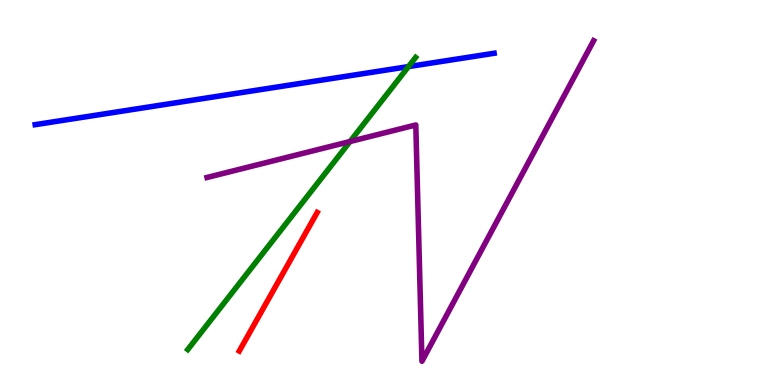[{'lines': ['blue', 'red'], 'intersections': []}, {'lines': ['green', 'red'], 'intersections': []}, {'lines': ['purple', 'red'], 'intersections': []}, {'lines': ['blue', 'green'], 'intersections': [{'x': 5.27, 'y': 8.27}]}, {'lines': ['blue', 'purple'], 'intersections': []}, {'lines': ['green', 'purple'], 'intersections': [{'x': 4.52, 'y': 6.32}]}]